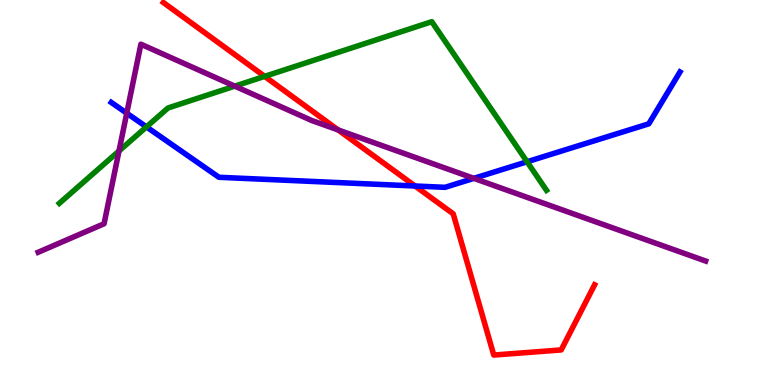[{'lines': ['blue', 'red'], 'intersections': [{'x': 5.36, 'y': 5.17}]}, {'lines': ['green', 'red'], 'intersections': [{'x': 3.41, 'y': 8.02}]}, {'lines': ['purple', 'red'], 'intersections': [{'x': 4.36, 'y': 6.63}]}, {'lines': ['blue', 'green'], 'intersections': [{'x': 1.89, 'y': 6.7}, {'x': 6.8, 'y': 5.8}]}, {'lines': ['blue', 'purple'], 'intersections': [{'x': 1.64, 'y': 7.06}, {'x': 6.11, 'y': 5.37}]}, {'lines': ['green', 'purple'], 'intersections': [{'x': 1.54, 'y': 6.08}, {'x': 3.03, 'y': 7.76}]}]